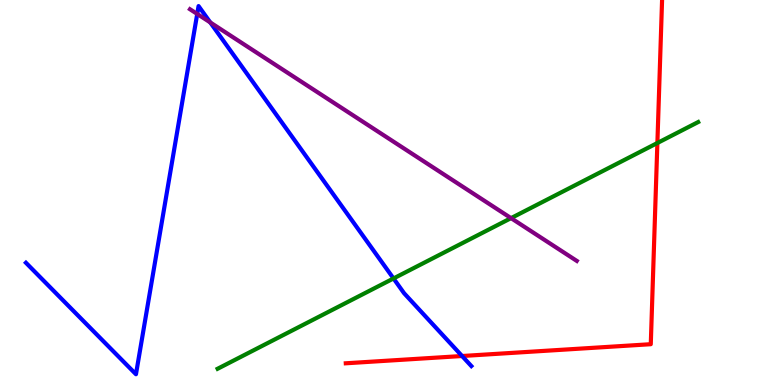[{'lines': ['blue', 'red'], 'intersections': [{'x': 5.96, 'y': 0.753}]}, {'lines': ['green', 'red'], 'intersections': [{'x': 8.48, 'y': 6.29}]}, {'lines': ['purple', 'red'], 'intersections': []}, {'lines': ['blue', 'green'], 'intersections': [{'x': 5.08, 'y': 2.77}]}, {'lines': ['blue', 'purple'], 'intersections': [{'x': 2.54, 'y': 9.64}, {'x': 2.71, 'y': 9.42}]}, {'lines': ['green', 'purple'], 'intersections': [{'x': 6.59, 'y': 4.33}]}]